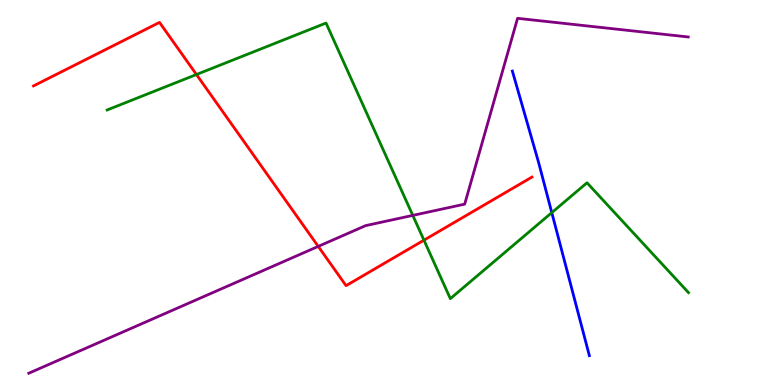[{'lines': ['blue', 'red'], 'intersections': []}, {'lines': ['green', 'red'], 'intersections': [{'x': 2.53, 'y': 8.06}, {'x': 5.47, 'y': 3.76}]}, {'lines': ['purple', 'red'], 'intersections': [{'x': 4.11, 'y': 3.6}]}, {'lines': ['blue', 'green'], 'intersections': [{'x': 7.12, 'y': 4.48}]}, {'lines': ['blue', 'purple'], 'intersections': []}, {'lines': ['green', 'purple'], 'intersections': [{'x': 5.33, 'y': 4.41}]}]